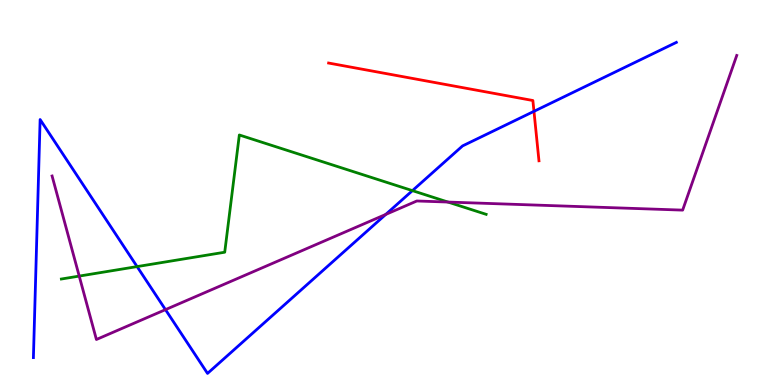[{'lines': ['blue', 'red'], 'intersections': [{'x': 6.89, 'y': 7.11}]}, {'lines': ['green', 'red'], 'intersections': []}, {'lines': ['purple', 'red'], 'intersections': []}, {'lines': ['blue', 'green'], 'intersections': [{'x': 1.77, 'y': 3.08}, {'x': 5.32, 'y': 5.05}]}, {'lines': ['blue', 'purple'], 'intersections': [{'x': 2.14, 'y': 1.96}, {'x': 4.98, 'y': 4.43}]}, {'lines': ['green', 'purple'], 'intersections': [{'x': 1.02, 'y': 2.83}, {'x': 5.78, 'y': 4.75}]}]